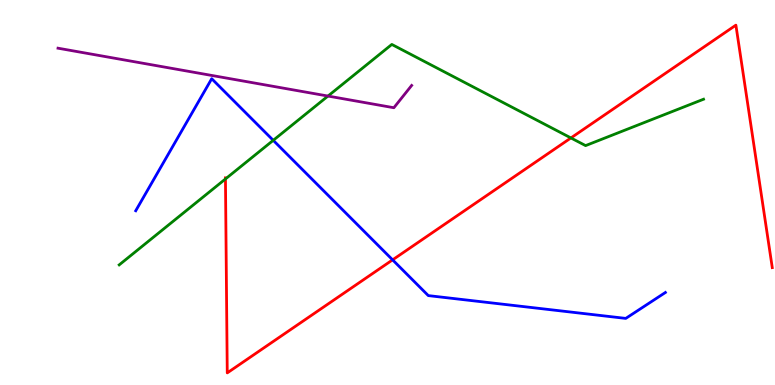[{'lines': ['blue', 'red'], 'intersections': [{'x': 5.07, 'y': 3.25}]}, {'lines': ['green', 'red'], 'intersections': [{'x': 2.91, 'y': 5.35}, {'x': 7.37, 'y': 6.42}]}, {'lines': ['purple', 'red'], 'intersections': []}, {'lines': ['blue', 'green'], 'intersections': [{'x': 3.53, 'y': 6.36}]}, {'lines': ['blue', 'purple'], 'intersections': []}, {'lines': ['green', 'purple'], 'intersections': [{'x': 4.23, 'y': 7.51}]}]